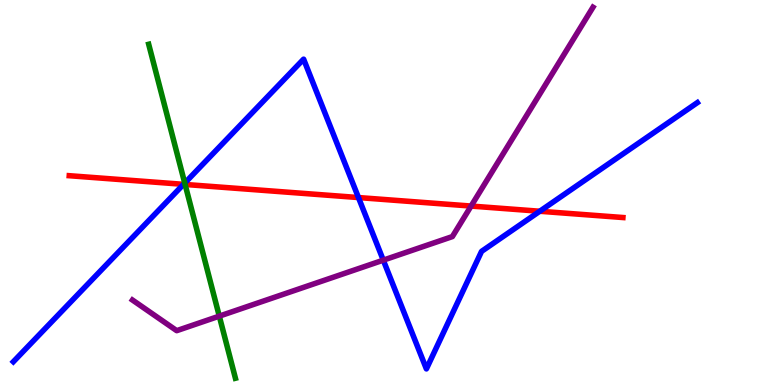[{'lines': ['blue', 'red'], 'intersections': [{'x': 2.37, 'y': 5.21}, {'x': 4.63, 'y': 4.87}, {'x': 6.96, 'y': 4.51}]}, {'lines': ['green', 'red'], 'intersections': [{'x': 2.39, 'y': 5.21}]}, {'lines': ['purple', 'red'], 'intersections': [{'x': 6.08, 'y': 4.65}]}, {'lines': ['blue', 'green'], 'intersections': [{'x': 2.38, 'y': 5.24}]}, {'lines': ['blue', 'purple'], 'intersections': [{'x': 4.95, 'y': 3.24}]}, {'lines': ['green', 'purple'], 'intersections': [{'x': 2.83, 'y': 1.79}]}]